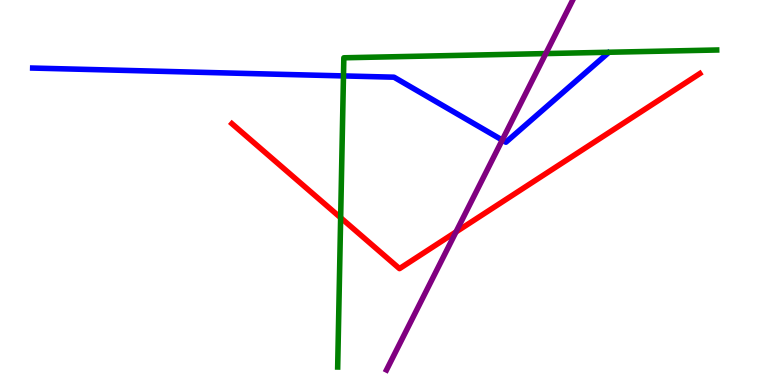[{'lines': ['blue', 'red'], 'intersections': []}, {'lines': ['green', 'red'], 'intersections': [{'x': 4.4, 'y': 4.34}]}, {'lines': ['purple', 'red'], 'intersections': [{'x': 5.88, 'y': 3.98}]}, {'lines': ['blue', 'green'], 'intersections': [{'x': 4.43, 'y': 8.03}]}, {'lines': ['blue', 'purple'], 'intersections': [{'x': 6.48, 'y': 6.36}]}, {'lines': ['green', 'purple'], 'intersections': [{'x': 7.04, 'y': 8.61}]}]